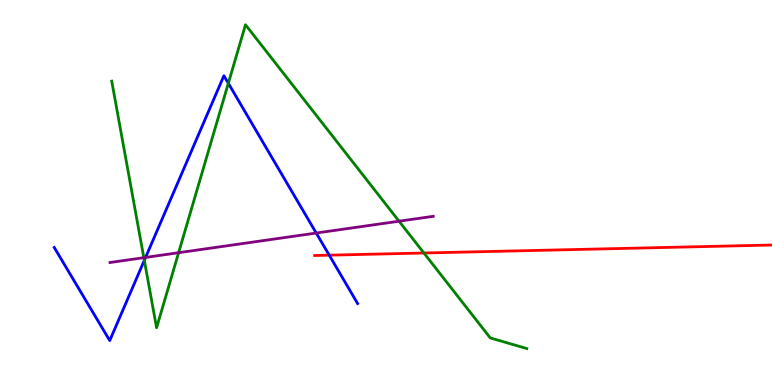[{'lines': ['blue', 'red'], 'intersections': [{'x': 4.25, 'y': 3.37}]}, {'lines': ['green', 'red'], 'intersections': [{'x': 5.47, 'y': 3.43}]}, {'lines': ['purple', 'red'], 'intersections': []}, {'lines': ['blue', 'green'], 'intersections': [{'x': 1.86, 'y': 3.24}, {'x': 2.95, 'y': 7.84}]}, {'lines': ['blue', 'purple'], 'intersections': [{'x': 1.88, 'y': 3.31}, {'x': 4.08, 'y': 3.95}]}, {'lines': ['green', 'purple'], 'intersections': [{'x': 1.86, 'y': 3.31}, {'x': 2.3, 'y': 3.44}, {'x': 5.15, 'y': 4.25}]}]